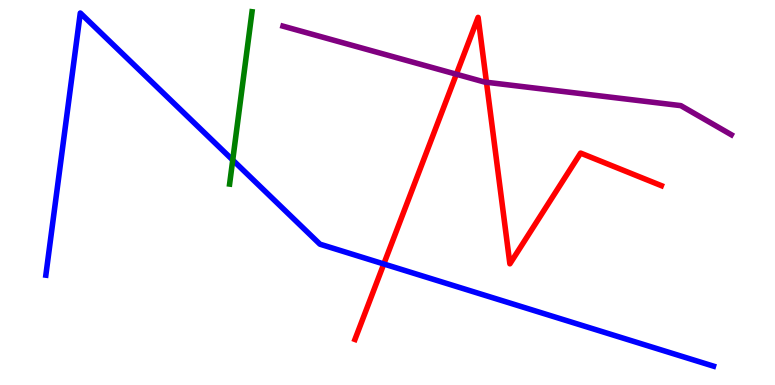[{'lines': ['blue', 'red'], 'intersections': [{'x': 4.95, 'y': 3.14}]}, {'lines': ['green', 'red'], 'intersections': []}, {'lines': ['purple', 'red'], 'intersections': [{'x': 5.89, 'y': 8.07}, {'x': 6.28, 'y': 7.86}]}, {'lines': ['blue', 'green'], 'intersections': [{'x': 3.0, 'y': 5.84}]}, {'lines': ['blue', 'purple'], 'intersections': []}, {'lines': ['green', 'purple'], 'intersections': []}]